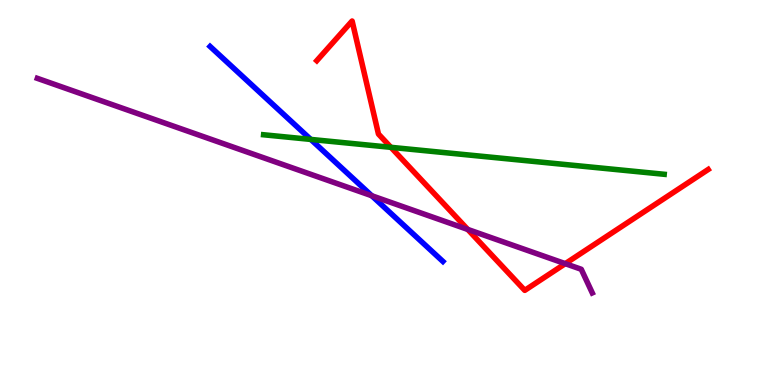[{'lines': ['blue', 'red'], 'intersections': []}, {'lines': ['green', 'red'], 'intersections': [{'x': 5.04, 'y': 6.17}]}, {'lines': ['purple', 'red'], 'intersections': [{'x': 6.04, 'y': 4.04}, {'x': 7.29, 'y': 3.15}]}, {'lines': ['blue', 'green'], 'intersections': [{'x': 4.01, 'y': 6.38}]}, {'lines': ['blue', 'purple'], 'intersections': [{'x': 4.8, 'y': 4.92}]}, {'lines': ['green', 'purple'], 'intersections': []}]